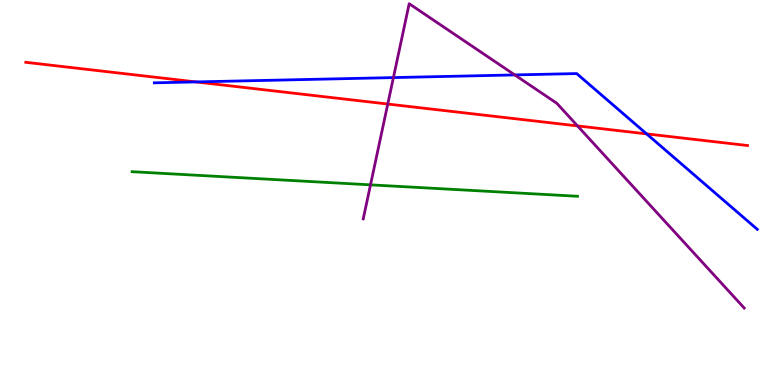[{'lines': ['blue', 'red'], 'intersections': [{'x': 2.53, 'y': 7.87}, {'x': 8.34, 'y': 6.52}]}, {'lines': ['green', 'red'], 'intersections': []}, {'lines': ['purple', 'red'], 'intersections': [{'x': 5.0, 'y': 7.3}, {'x': 7.45, 'y': 6.73}]}, {'lines': ['blue', 'green'], 'intersections': []}, {'lines': ['blue', 'purple'], 'intersections': [{'x': 5.08, 'y': 7.98}, {'x': 6.64, 'y': 8.05}]}, {'lines': ['green', 'purple'], 'intersections': [{'x': 4.78, 'y': 5.2}]}]